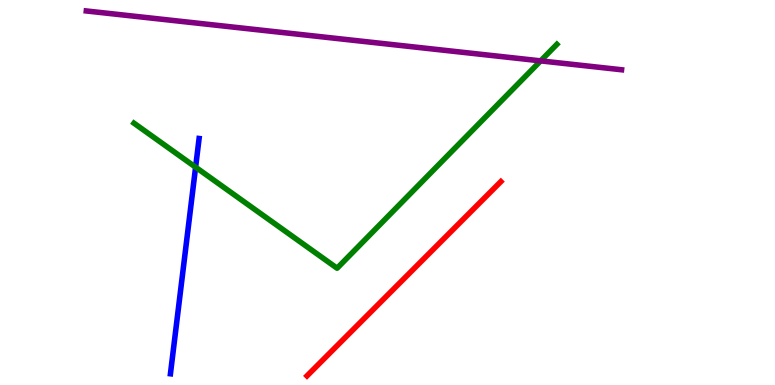[{'lines': ['blue', 'red'], 'intersections': []}, {'lines': ['green', 'red'], 'intersections': []}, {'lines': ['purple', 'red'], 'intersections': []}, {'lines': ['blue', 'green'], 'intersections': [{'x': 2.52, 'y': 5.66}]}, {'lines': ['blue', 'purple'], 'intersections': []}, {'lines': ['green', 'purple'], 'intersections': [{'x': 6.98, 'y': 8.42}]}]